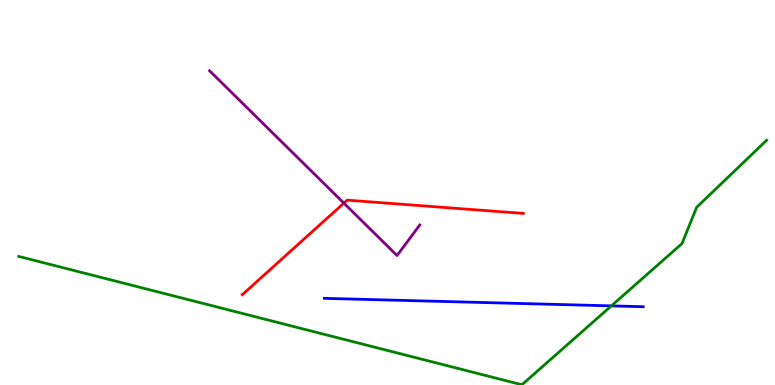[{'lines': ['blue', 'red'], 'intersections': []}, {'lines': ['green', 'red'], 'intersections': []}, {'lines': ['purple', 'red'], 'intersections': [{'x': 4.44, 'y': 4.72}]}, {'lines': ['blue', 'green'], 'intersections': [{'x': 7.89, 'y': 2.06}]}, {'lines': ['blue', 'purple'], 'intersections': []}, {'lines': ['green', 'purple'], 'intersections': []}]